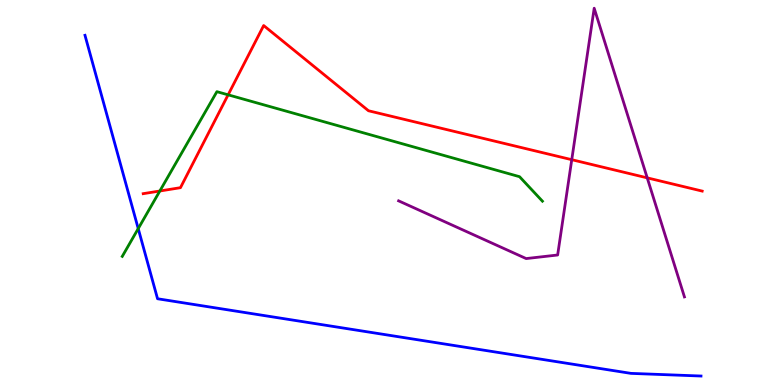[{'lines': ['blue', 'red'], 'intersections': []}, {'lines': ['green', 'red'], 'intersections': [{'x': 2.06, 'y': 5.04}, {'x': 2.94, 'y': 7.54}]}, {'lines': ['purple', 'red'], 'intersections': [{'x': 7.38, 'y': 5.85}, {'x': 8.35, 'y': 5.38}]}, {'lines': ['blue', 'green'], 'intersections': [{'x': 1.78, 'y': 4.06}]}, {'lines': ['blue', 'purple'], 'intersections': []}, {'lines': ['green', 'purple'], 'intersections': []}]